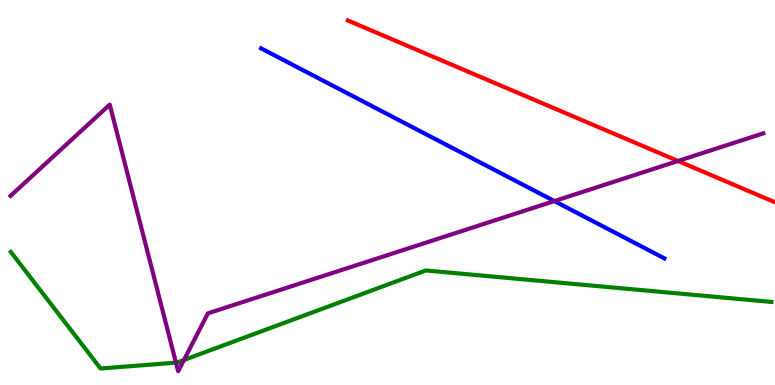[{'lines': ['blue', 'red'], 'intersections': []}, {'lines': ['green', 'red'], 'intersections': []}, {'lines': ['purple', 'red'], 'intersections': [{'x': 8.75, 'y': 5.82}]}, {'lines': ['blue', 'green'], 'intersections': []}, {'lines': ['blue', 'purple'], 'intersections': [{'x': 7.15, 'y': 4.78}]}, {'lines': ['green', 'purple'], 'intersections': [{'x': 2.27, 'y': 0.581}, {'x': 2.37, 'y': 0.65}]}]